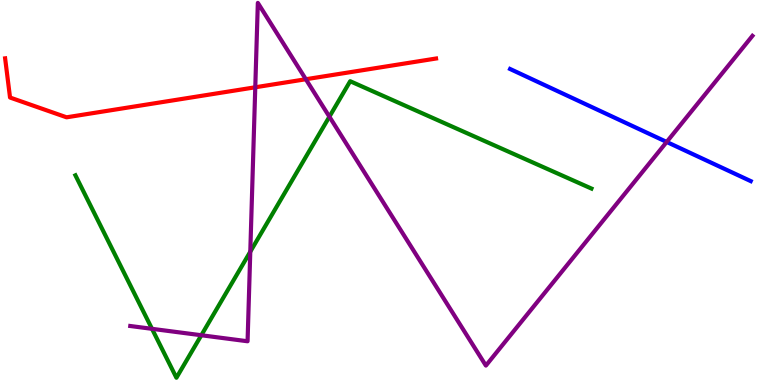[{'lines': ['blue', 'red'], 'intersections': []}, {'lines': ['green', 'red'], 'intersections': []}, {'lines': ['purple', 'red'], 'intersections': [{'x': 3.29, 'y': 7.73}, {'x': 3.95, 'y': 7.94}]}, {'lines': ['blue', 'green'], 'intersections': []}, {'lines': ['blue', 'purple'], 'intersections': [{'x': 8.6, 'y': 6.31}]}, {'lines': ['green', 'purple'], 'intersections': [{'x': 1.96, 'y': 1.46}, {'x': 2.6, 'y': 1.29}, {'x': 3.23, 'y': 3.46}, {'x': 4.25, 'y': 6.97}]}]